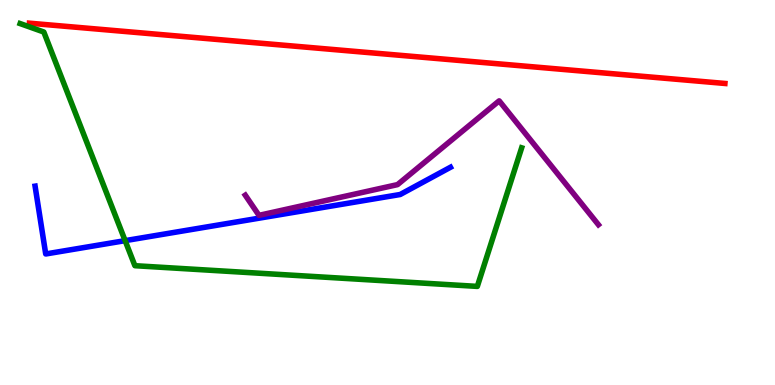[{'lines': ['blue', 'red'], 'intersections': []}, {'lines': ['green', 'red'], 'intersections': []}, {'lines': ['purple', 'red'], 'intersections': []}, {'lines': ['blue', 'green'], 'intersections': [{'x': 1.61, 'y': 3.75}]}, {'lines': ['blue', 'purple'], 'intersections': []}, {'lines': ['green', 'purple'], 'intersections': []}]